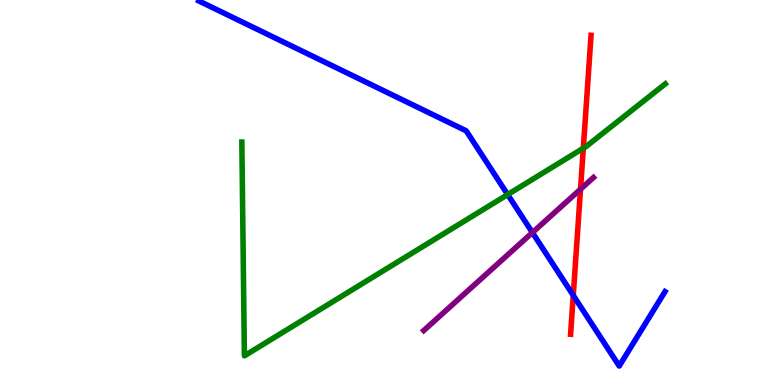[{'lines': ['blue', 'red'], 'intersections': [{'x': 7.4, 'y': 2.33}]}, {'lines': ['green', 'red'], 'intersections': [{'x': 7.53, 'y': 6.15}]}, {'lines': ['purple', 'red'], 'intersections': [{'x': 7.49, 'y': 5.09}]}, {'lines': ['blue', 'green'], 'intersections': [{'x': 6.55, 'y': 4.95}]}, {'lines': ['blue', 'purple'], 'intersections': [{'x': 6.87, 'y': 3.96}]}, {'lines': ['green', 'purple'], 'intersections': []}]